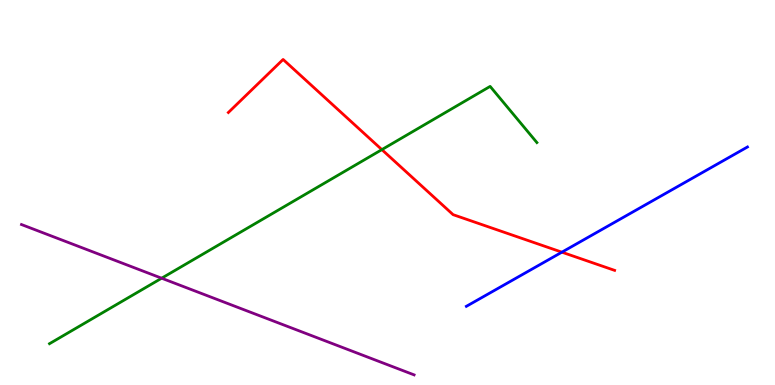[{'lines': ['blue', 'red'], 'intersections': [{'x': 7.25, 'y': 3.45}]}, {'lines': ['green', 'red'], 'intersections': [{'x': 4.93, 'y': 6.11}]}, {'lines': ['purple', 'red'], 'intersections': []}, {'lines': ['blue', 'green'], 'intersections': []}, {'lines': ['blue', 'purple'], 'intersections': []}, {'lines': ['green', 'purple'], 'intersections': [{'x': 2.09, 'y': 2.77}]}]